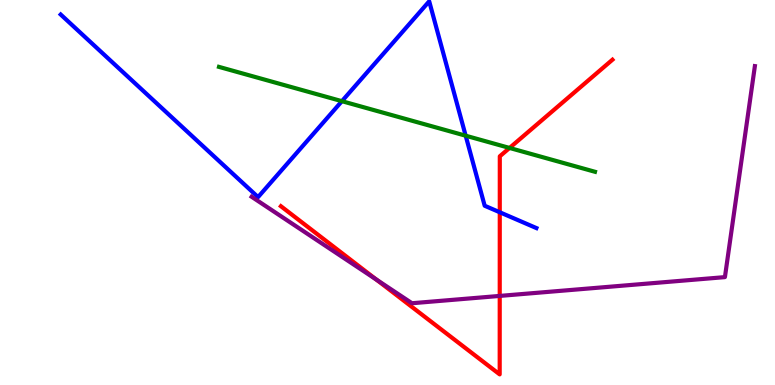[{'lines': ['blue', 'red'], 'intersections': [{'x': 6.45, 'y': 4.49}]}, {'lines': ['green', 'red'], 'intersections': [{'x': 6.57, 'y': 6.16}]}, {'lines': ['purple', 'red'], 'intersections': [{'x': 4.86, 'y': 2.74}, {'x': 6.45, 'y': 2.31}]}, {'lines': ['blue', 'green'], 'intersections': [{'x': 4.41, 'y': 7.37}, {'x': 6.01, 'y': 6.48}]}, {'lines': ['blue', 'purple'], 'intersections': []}, {'lines': ['green', 'purple'], 'intersections': []}]